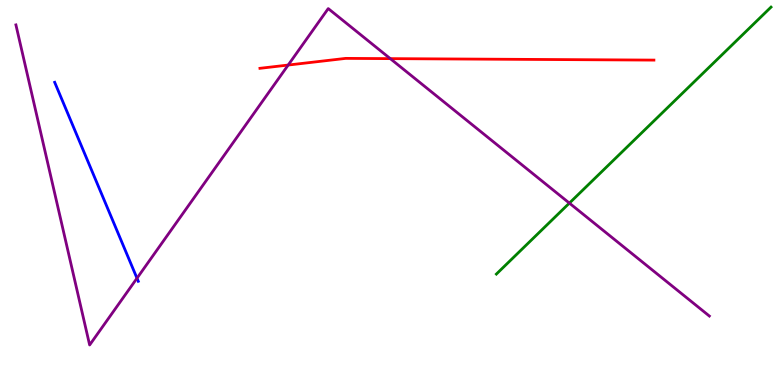[{'lines': ['blue', 'red'], 'intersections': []}, {'lines': ['green', 'red'], 'intersections': []}, {'lines': ['purple', 'red'], 'intersections': [{'x': 3.72, 'y': 8.31}, {'x': 5.04, 'y': 8.48}]}, {'lines': ['blue', 'green'], 'intersections': []}, {'lines': ['blue', 'purple'], 'intersections': [{'x': 1.77, 'y': 2.77}]}, {'lines': ['green', 'purple'], 'intersections': [{'x': 7.35, 'y': 4.72}]}]